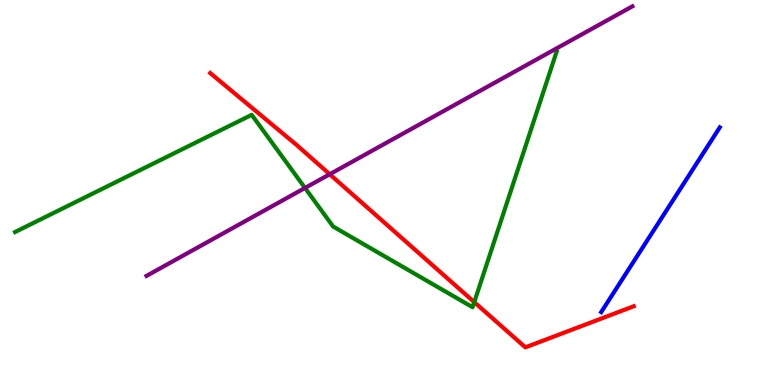[{'lines': ['blue', 'red'], 'intersections': []}, {'lines': ['green', 'red'], 'intersections': [{'x': 6.12, 'y': 2.15}]}, {'lines': ['purple', 'red'], 'intersections': [{'x': 4.25, 'y': 5.47}]}, {'lines': ['blue', 'green'], 'intersections': []}, {'lines': ['blue', 'purple'], 'intersections': []}, {'lines': ['green', 'purple'], 'intersections': [{'x': 3.94, 'y': 5.12}]}]